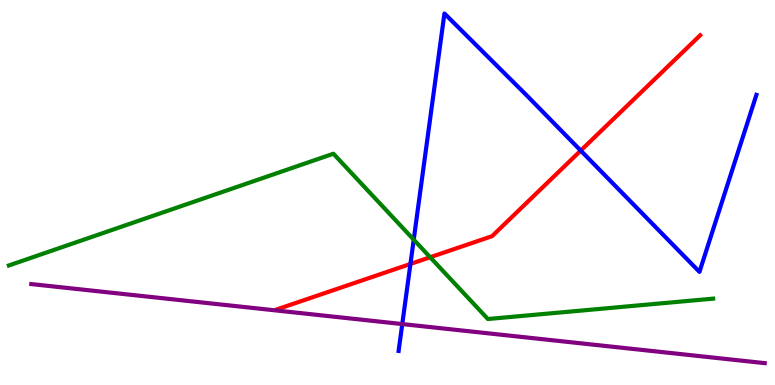[{'lines': ['blue', 'red'], 'intersections': [{'x': 5.3, 'y': 3.14}, {'x': 7.49, 'y': 6.09}]}, {'lines': ['green', 'red'], 'intersections': [{'x': 5.55, 'y': 3.32}]}, {'lines': ['purple', 'red'], 'intersections': []}, {'lines': ['blue', 'green'], 'intersections': [{'x': 5.34, 'y': 3.78}]}, {'lines': ['blue', 'purple'], 'intersections': [{'x': 5.19, 'y': 1.58}]}, {'lines': ['green', 'purple'], 'intersections': []}]